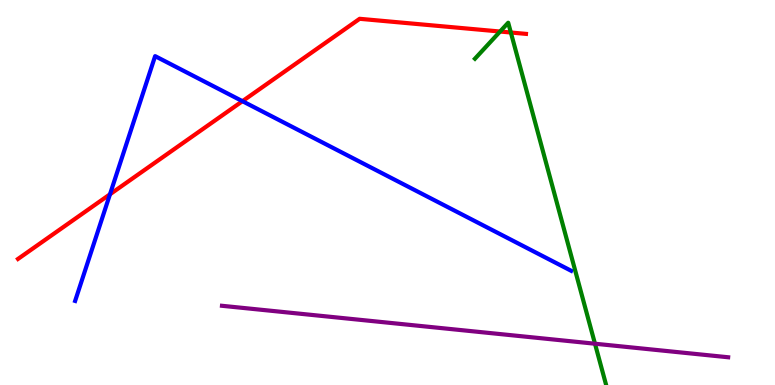[{'lines': ['blue', 'red'], 'intersections': [{'x': 1.42, 'y': 4.95}, {'x': 3.13, 'y': 7.37}]}, {'lines': ['green', 'red'], 'intersections': [{'x': 6.45, 'y': 9.18}, {'x': 6.59, 'y': 9.16}]}, {'lines': ['purple', 'red'], 'intersections': []}, {'lines': ['blue', 'green'], 'intersections': []}, {'lines': ['blue', 'purple'], 'intersections': []}, {'lines': ['green', 'purple'], 'intersections': [{'x': 7.68, 'y': 1.07}]}]